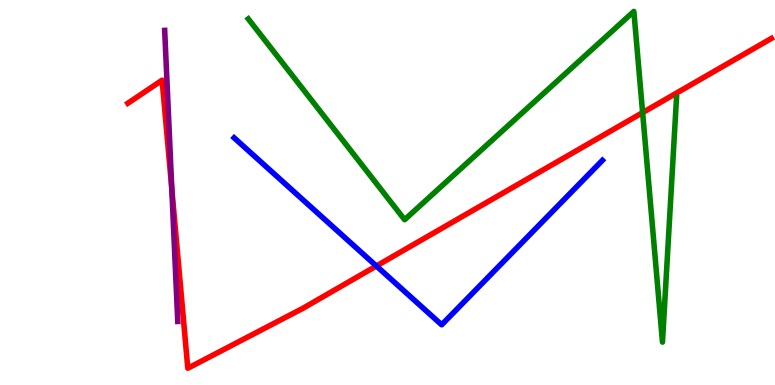[{'lines': ['blue', 'red'], 'intersections': [{'x': 4.86, 'y': 3.09}]}, {'lines': ['green', 'red'], 'intersections': [{'x': 8.29, 'y': 7.08}]}, {'lines': ['purple', 'red'], 'intersections': [{'x': 2.22, 'y': 5.09}]}, {'lines': ['blue', 'green'], 'intersections': []}, {'lines': ['blue', 'purple'], 'intersections': []}, {'lines': ['green', 'purple'], 'intersections': []}]